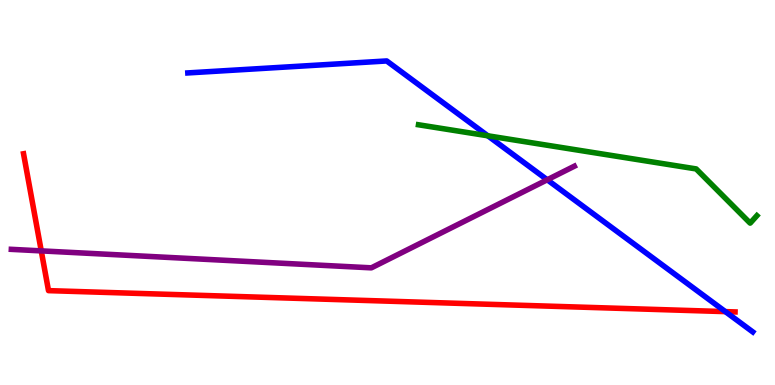[{'lines': ['blue', 'red'], 'intersections': [{'x': 9.36, 'y': 1.91}]}, {'lines': ['green', 'red'], 'intersections': []}, {'lines': ['purple', 'red'], 'intersections': [{'x': 0.532, 'y': 3.48}]}, {'lines': ['blue', 'green'], 'intersections': [{'x': 6.29, 'y': 6.47}]}, {'lines': ['blue', 'purple'], 'intersections': [{'x': 7.06, 'y': 5.33}]}, {'lines': ['green', 'purple'], 'intersections': []}]